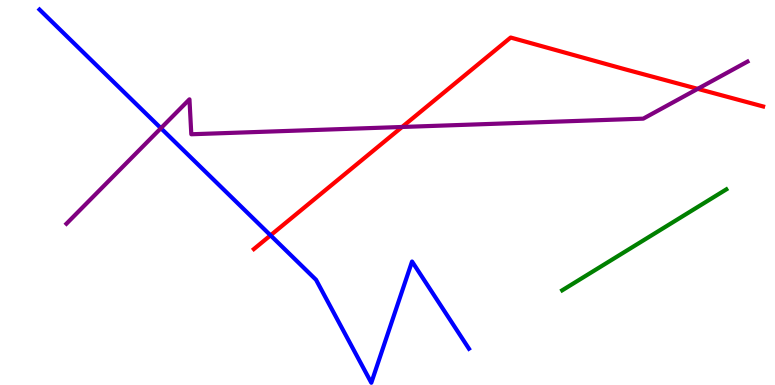[{'lines': ['blue', 'red'], 'intersections': [{'x': 3.49, 'y': 3.89}]}, {'lines': ['green', 'red'], 'intersections': []}, {'lines': ['purple', 'red'], 'intersections': [{'x': 5.19, 'y': 6.7}, {'x': 9.0, 'y': 7.69}]}, {'lines': ['blue', 'green'], 'intersections': []}, {'lines': ['blue', 'purple'], 'intersections': [{'x': 2.08, 'y': 6.67}]}, {'lines': ['green', 'purple'], 'intersections': []}]